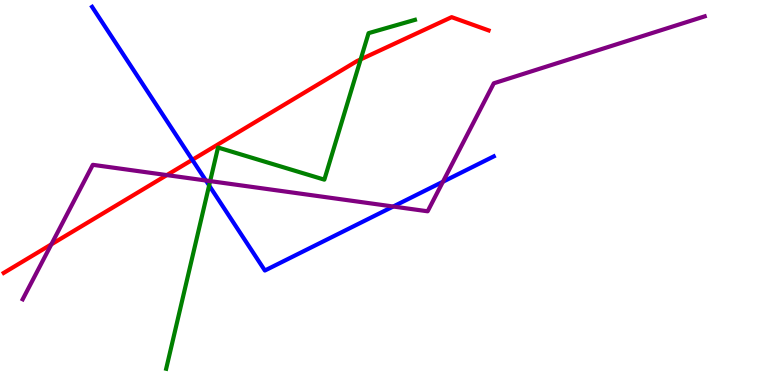[{'lines': ['blue', 'red'], 'intersections': [{'x': 2.48, 'y': 5.85}]}, {'lines': ['green', 'red'], 'intersections': [{'x': 4.65, 'y': 8.46}]}, {'lines': ['purple', 'red'], 'intersections': [{'x': 0.662, 'y': 3.65}, {'x': 2.15, 'y': 5.45}]}, {'lines': ['blue', 'green'], 'intersections': [{'x': 2.7, 'y': 5.18}]}, {'lines': ['blue', 'purple'], 'intersections': [{'x': 2.66, 'y': 5.31}, {'x': 5.07, 'y': 4.64}, {'x': 5.72, 'y': 5.28}]}, {'lines': ['green', 'purple'], 'intersections': [{'x': 2.71, 'y': 5.3}]}]